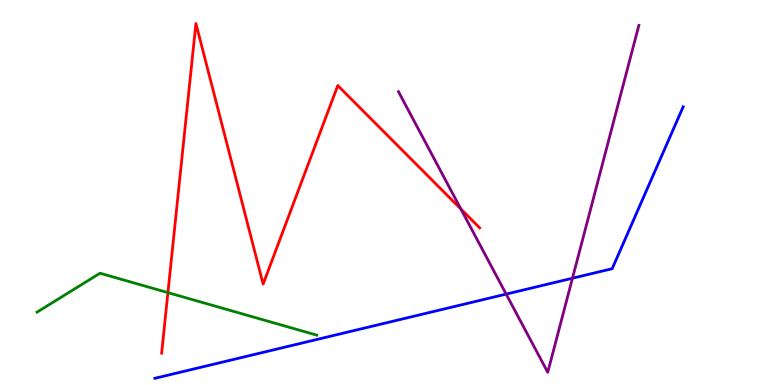[{'lines': ['blue', 'red'], 'intersections': []}, {'lines': ['green', 'red'], 'intersections': [{'x': 2.17, 'y': 2.4}]}, {'lines': ['purple', 'red'], 'intersections': [{'x': 5.95, 'y': 4.57}]}, {'lines': ['blue', 'green'], 'intersections': []}, {'lines': ['blue', 'purple'], 'intersections': [{'x': 6.53, 'y': 2.36}, {'x': 7.39, 'y': 2.77}]}, {'lines': ['green', 'purple'], 'intersections': []}]